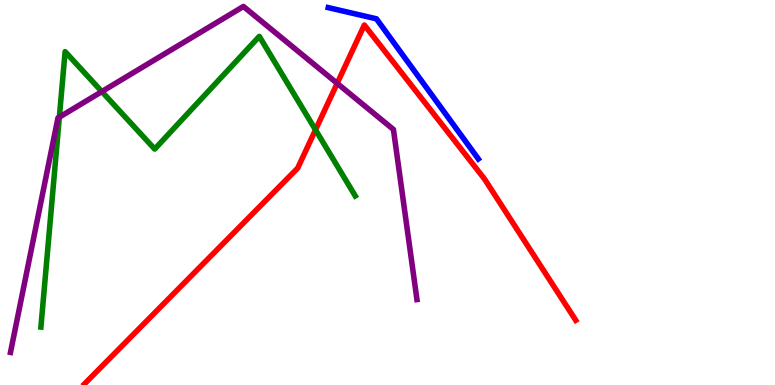[{'lines': ['blue', 'red'], 'intersections': []}, {'lines': ['green', 'red'], 'intersections': [{'x': 4.07, 'y': 6.63}]}, {'lines': ['purple', 'red'], 'intersections': [{'x': 4.35, 'y': 7.84}]}, {'lines': ['blue', 'green'], 'intersections': []}, {'lines': ['blue', 'purple'], 'intersections': []}, {'lines': ['green', 'purple'], 'intersections': [{'x': 0.766, 'y': 6.96}, {'x': 1.31, 'y': 7.62}]}]